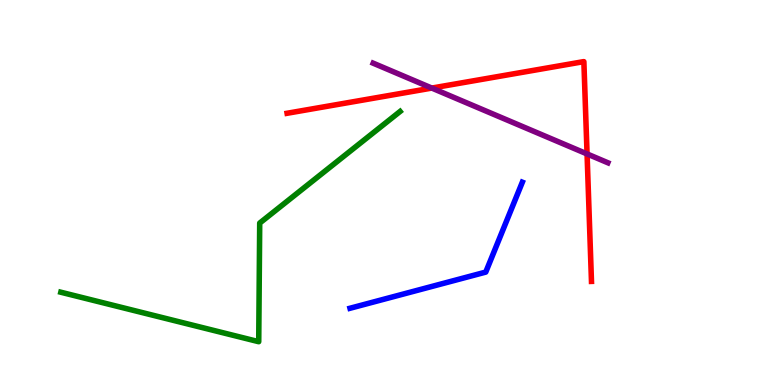[{'lines': ['blue', 'red'], 'intersections': []}, {'lines': ['green', 'red'], 'intersections': []}, {'lines': ['purple', 'red'], 'intersections': [{'x': 5.57, 'y': 7.71}, {'x': 7.57, 'y': 6.0}]}, {'lines': ['blue', 'green'], 'intersections': []}, {'lines': ['blue', 'purple'], 'intersections': []}, {'lines': ['green', 'purple'], 'intersections': []}]